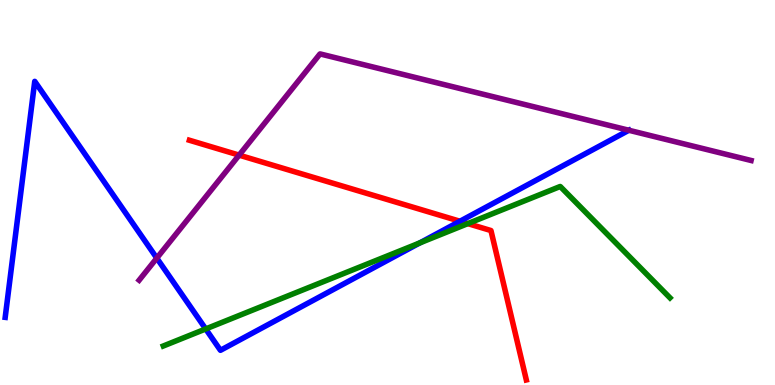[{'lines': ['blue', 'red'], 'intersections': [{'x': 5.94, 'y': 4.25}]}, {'lines': ['green', 'red'], 'intersections': [{'x': 6.04, 'y': 4.19}]}, {'lines': ['purple', 'red'], 'intersections': [{'x': 3.09, 'y': 5.97}]}, {'lines': ['blue', 'green'], 'intersections': [{'x': 2.65, 'y': 1.46}, {'x': 5.42, 'y': 3.69}]}, {'lines': ['blue', 'purple'], 'intersections': [{'x': 2.02, 'y': 3.3}, {'x': 8.11, 'y': 6.62}]}, {'lines': ['green', 'purple'], 'intersections': []}]